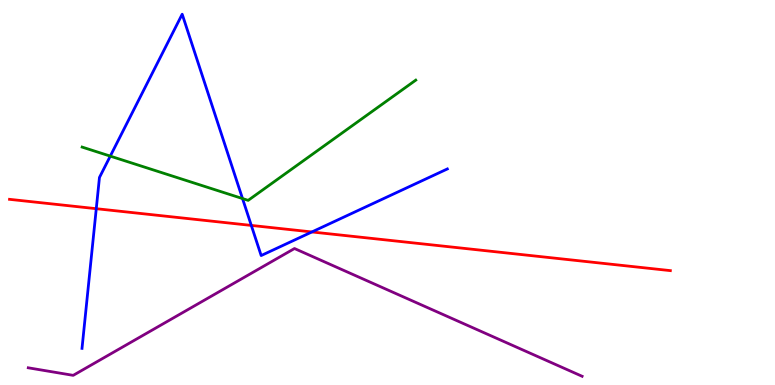[{'lines': ['blue', 'red'], 'intersections': [{'x': 1.24, 'y': 4.58}, {'x': 3.24, 'y': 4.14}, {'x': 4.02, 'y': 3.98}]}, {'lines': ['green', 'red'], 'intersections': []}, {'lines': ['purple', 'red'], 'intersections': []}, {'lines': ['blue', 'green'], 'intersections': [{'x': 1.42, 'y': 5.94}, {'x': 3.13, 'y': 4.84}]}, {'lines': ['blue', 'purple'], 'intersections': []}, {'lines': ['green', 'purple'], 'intersections': []}]